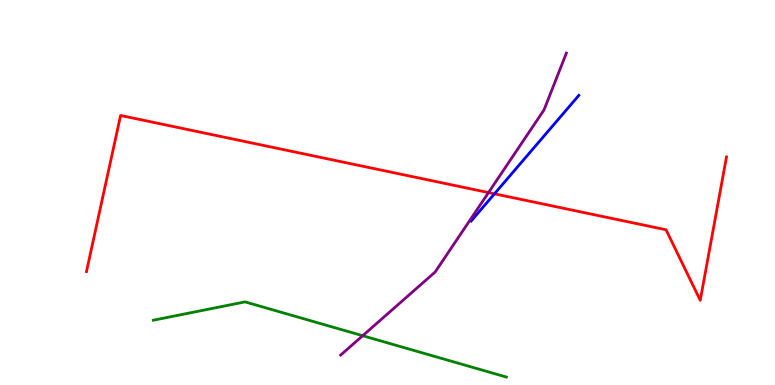[{'lines': ['blue', 'red'], 'intersections': [{'x': 6.38, 'y': 4.97}]}, {'lines': ['green', 'red'], 'intersections': []}, {'lines': ['purple', 'red'], 'intersections': [{'x': 6.3, 'y': 5.0}]}, {'lines': ['blue', 'green'], 'intersections': []}, {'lines': ['blue', 'purple'], 'intersections': []}, {'lines': ['green', 'purple'], 'intersections': [{'x': 4.68, 'y': 1.28}]}]